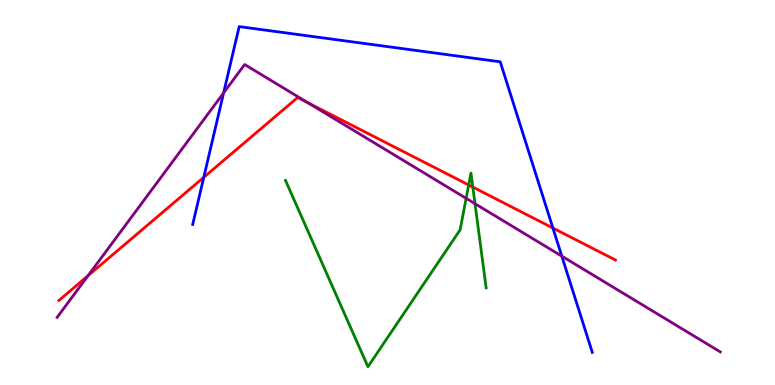[{'lines': ['blue', 'red'], 'intersections': [{'x': 2.63, 'y': 5.39}, {'x': 7.13, 'y': 4.08}]}, {'lines': ['green', 'red'], 'intersections': [{'x': 6.05, 'y': 5.2}, {'x': 6.1, 'y': 5.14}]}, {'lines': ['purple', 'red'], 'intersections': [{'x': 1.14, 'y': 2.84}, {'x': 3.97, 'y': 7.33}]}, {'lines': ['blue', 'green'], 'intersections': []}, {'lines': ['blue', 'purple'], 'intersections': [{'x': 2.89, 'y': 7.59}, {'x': 7.25, 'y': 3.35}]}, {'lines': ['green', 'purple'], 'intersections': [{'x': 6.01, 'y': 4.85}, {'x': 6.13, 'y': 4.71}]}]